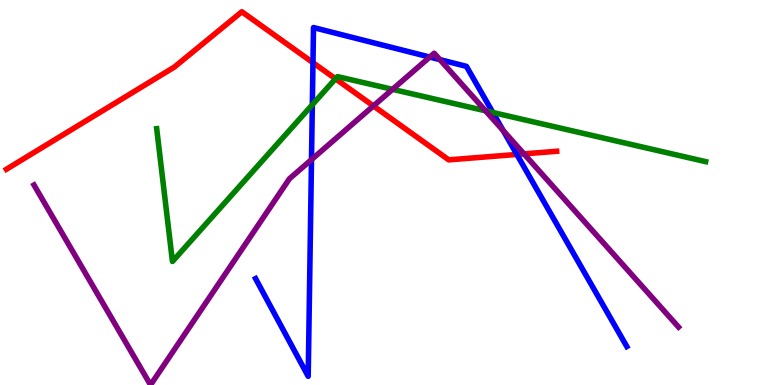[{'lines': ['blue', 'red'], 'intersections': [{'x': 4.04, 'y': 8.37}, {'x': 6.67, 'y': 5.99}]}, {'lines': ['green', 'red'], 'intersections': [{'x': 4.33, 'y': 7.95}]}, {'lines': ['purple', 'red'], 'intersections': [{'x': 4.82, 'y': 7.25}, {'x': 6.76, 'y': 6.0}]}, {'lines': ['blue', 'green'], 'intersections': [{'x': 4.03, 'y': 7.28}, {'x': 6.36, 'y': 7.08}]}, {'lines': ['blue', 'purple'], 'intersections': [{'x': 4.02, 'y': 5.85}, {'x': 5.55, 'y': 8.52}, {'x': 5.68, 'y': 8.45}, {'x': 6.49, 'y': 6.61}]}, {'lines': ['green', 'purple'], 'intersections': [{'x': 5.06, 'y': 7.68}, {'x': 6.27, 'y': 7.12}]}]